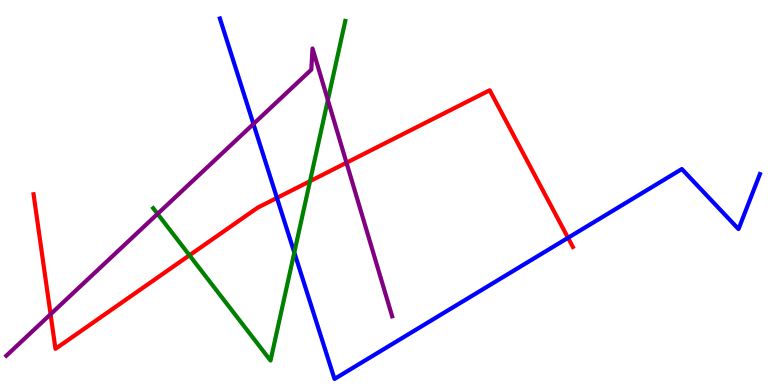[{'lines': ['blue', 'red'], 'intersections': [{'x': 3.57, 'y': 4.86}, {'x': 7.33, 'y': 3.82}]}, {'lines': ['green', 'red'], 'intersections': [{'x': 2.44, 'y': 3.37}, {'x': 4.0, 'y': 5.29}]}, {'lines': ['purple', 'red'], 'intersections': [{'x': 0.652, 'y': 1.84}, {'x': 4.47, 'y': 5.77}]}, {'lines': ['blue', 'green'], 'intersections': [{'x': 3.8, 'y': 3.44}]}, {'lines': ['blue', 'purple'], 'intersections': [{'x': 3.27, 'y': 6.78}]}, {'lines': ['green', 'purple'], 'intersections': [{'x': 2.03, 'y': 4.45}, {'x': 4.23, 'y': 7.4}]}]